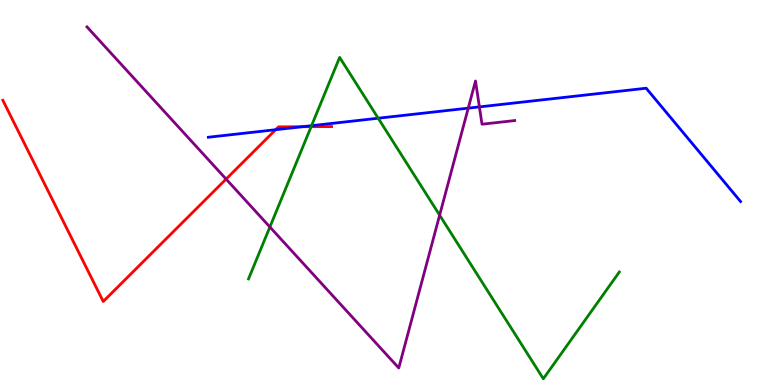[{'lines': ['blue', 'red'], 'intersections': [{'x': 3.56, 'y': 6.63}, {'x': 3.9, 'y': 6.71}]}, {'lines': ['green', 'red'], 'intersections': [{'x': 4.01, 'y': 6.71}]}, {'lines': ['purple', 'red'], 'intersections': [{'x': 2.92, 'y': 5.35}]}, {'lines': ['blue', 'green'], 'intersections': [{'x': 4.02, 'y': 6.74}, {'x': 4.88, 'y': 6.93}]}, {'lines': ['blue', 'purple'], 'intersections': [{'x': 6.04, 'y': 7.19}, {'x': 6.19, 'y': 7.22}]}, {'lines': ['green', 'purple'], 'intersections': [{'x': 3.48, 'y': 4.1}, {'x': 5.67, 'y': 4.41}]}]